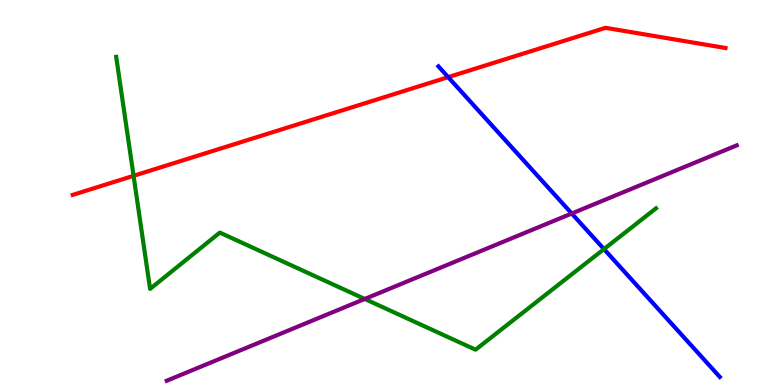[{'lines': ['blue', 'red'], 'intersections': [{'x': 5.78, 'y': 8.0}]}, {'lines': ['green', 'red'], 'intersections': [{'x': 1.72, 'y': 5.43}]}, {'lines': ['purple', 'red'], 'intersections': []}, {'lines': ['blue', 'green'], 'intersections': [{'x': 7.79, 'y': 3.53}]}, {'lines': ['blue', 'purple'], 'intersections': [{'x': 7.38, 'y': 4.45}]}, {'lines': ['green', 'purple'], 'intersections': [{'x': 4.71, 'y': 2.23}]}]